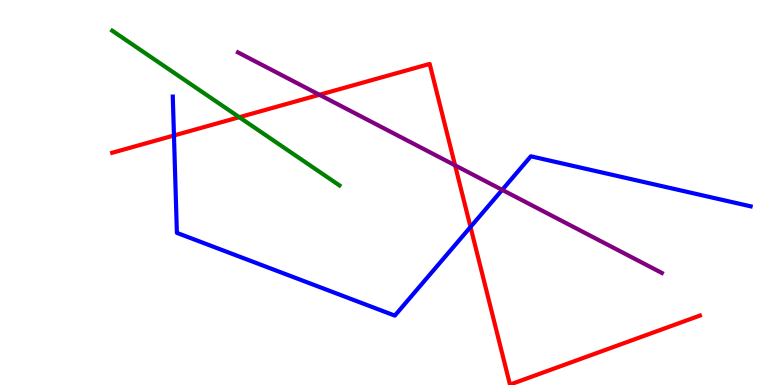[{'lines': ['blue', 'red'], 'intersections': [{'x': 2.24, 'y': 6.48}, {'x': 6.07, 'y': 4.1}]}, {'lines': ['green', 'red'], 'intersections': [{'x': 3.09, 'y': 6.96}]}, {'lines': ['purple', 'red'], 'intersections': [{'x': 4.12, 'y': 7.54}, {'x': 5.87, 'y': 5.71}]}, {'lines': ['blue', 'green'], 'intersections': []}, {'lines': ['blue', 'purple'], 'intersections': [{'x': 6.48, 'y': 5.07}]}, {'lines': ['green', 'purple'], 'intersections': []}]